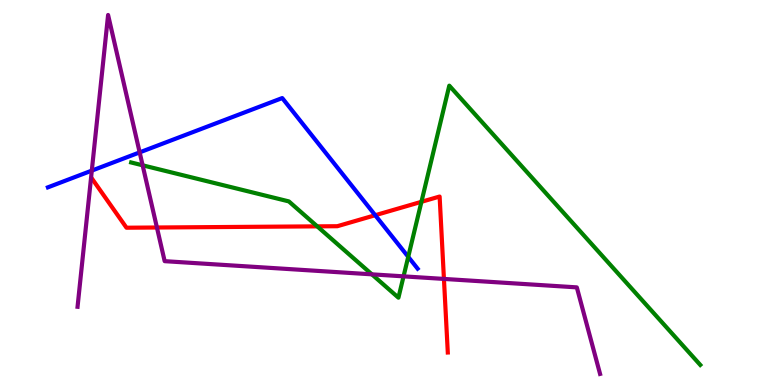[{'lines': ['blue', 'red'], 'intersections': [{'x': 4.84, 'y': 4.41}]}, {'lines': ['green', 'red'], 'intersections': [{'x': 4.09, 'y': 4.12}, {'x': 5.44, 'y': 4.76}]}, {'lines': ['purple', 'red'], 'intersections': [{'x': 2.02, 'y': 4.09}, {'x': 5.73, 'y': 2.76}]}, {'lines': ['blue', 'green'], 'intersections': [{'x': 5.27, 'y': 3.33}]}, {'lines': ['blue', 'purple'], 'intersections': [{'x': 1.18, 'y': 5.57}, {'x': 1.8, 'y': 6.04}]}, {'lines': ['green', 'purple'], 'intersections': [{'x': 1.84, 'y': 5.71}, {'x': 4.8, 'y': 2.87}, {'x': 5.21, 'y': 2.82}]}]